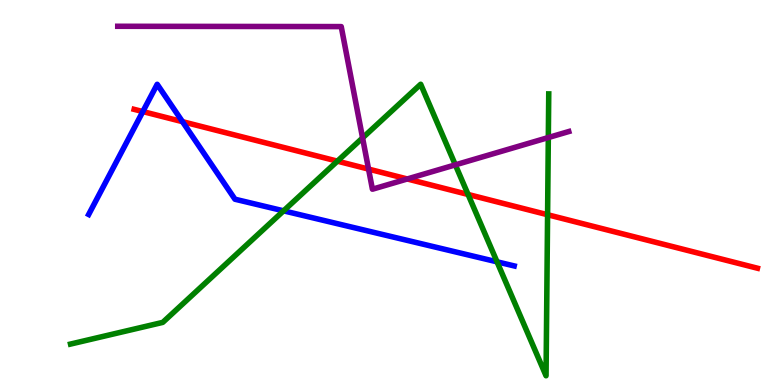[{'lines': ['blue', 'red'], 'intersections': [{'x': 1.84, 'y': 7.1}, {'x': 2.35, 'y': 6.84}]}, {'lines': ['green', 'red'], 'intersections': [{'x': 4.35, 'y': 5.81}, {'x': 6.04, 'y': 4.95}, {'x': 7.07, 'y': 4.42}]}, {'lines': ['purple', 'red'], 'intersections': [{'x': 4.76, 'y': 5.61}, {'x': 5.26, 'y': 5.35}]}, {'lines': ['blue', 'green'], 'intersections': [{'x': 3.66, 'y': 4.52}, {'x': 6.41, 'y': 3.2}]}, {'lines': ['blue', 'purple'], 'intersections': []}, {'lines': ['green', 'purple'], 'intersections': [{'x': 4.68, 'y': 6.42}, {'x': 5.88, 'y': 5.72}, {'x': 7.08, 'y': 6.43}]}]